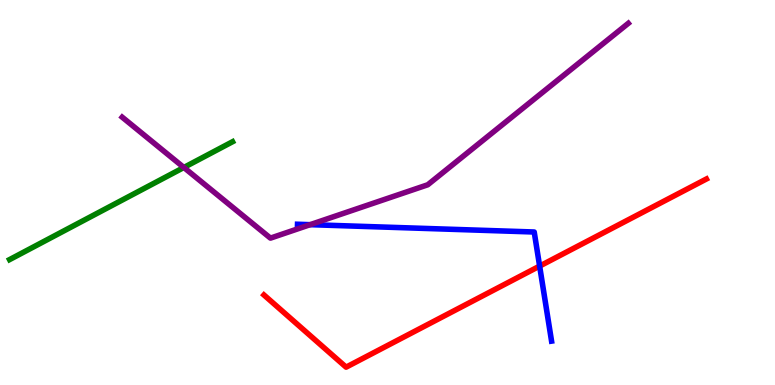[{'lines': ['blue', 'red'], 'intersections': [{'x': 6.96, 'y': 3.09}]}, {'lines': ['green', 'red'], 'intersections': []}, {'lines': ['purple', 'red'], 'intersections': []}, {'lines': ['blue', 'green'], 'intersections': []}, {'lines': ['blue', 'purple'], 'intersections': [{'x': 4.0, 'y': 4.16}]}, {'lines': ['green', 'purple'], 'intersections': [{'x': 2.37, 'y': 5.65}]}]